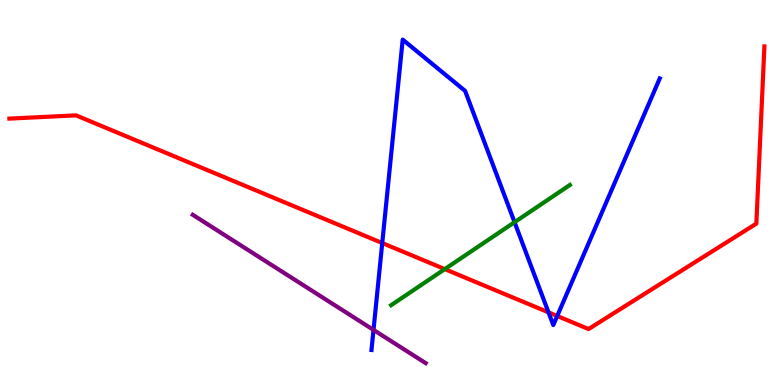[{'lines': ['blue', 'red'], 'intersections': [{'x': 4.93, 'y': 3.69}, {'x': 7.08, 'y': 1.89}, {'x': 7.19, 'y': 1.79}]}, {'lines': ['green', 'red'], 'intersections': [{'x': 5.74, 'y': 3.01}]}, {'lines': ['purple', 'red'], 'intersections': []}, {'lines': ['blue', 'green'], 'intersections': [{'x': 6.64, 'y': 4.23}]}, {'lines': ['blue', 'purple'], 'intersections': [{'x': 4.82, 'y': 1.43}]}, {'lines': ['green', 'purple'], 'intersections': []}]